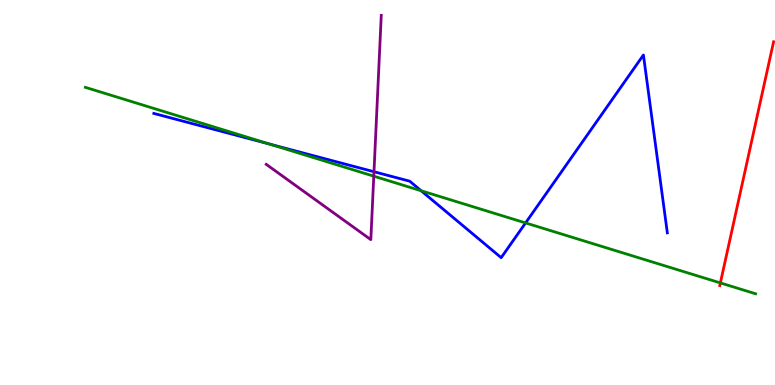[{'lines': ['blue', 'red'], 'intersections': []}, {'lines': ['green', 'red'], 'intersections': [{'x': 9.29, 'y': 2.65}]}, {'lines': ['purple', 'red'], 'intersections': []}, {'lines': ['blue', 'green'], 'intersections': [{'x': 3.48, 'y': 6.26}, {'x': 5.43, 'y': 5.05}, {'x': 6.78, 'y': 4.21}]}, {'lines': ['blue', 'purple'], 'intersections': [{'x': 4.83, 'y': 5.54}]}, {'lines': ['green', 'purple'], 'intersections': [{'x': 4.82, 'y': 5.42}]}]